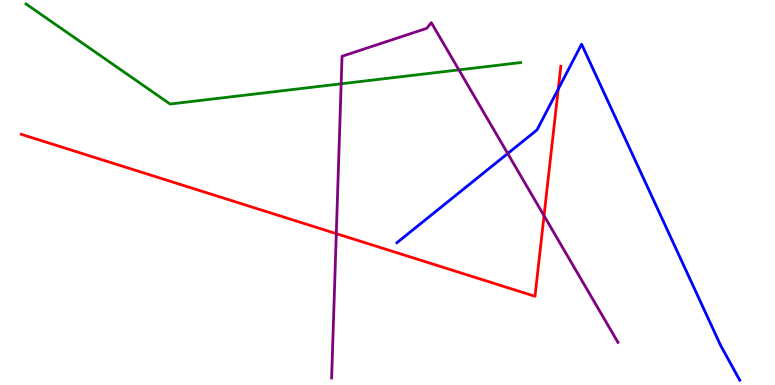[{'lines': ['blue', 'red'], 'intersections': [{'x': 7.2, 'y': 7.69}]}, {'lines': ['green', 'red'], 'intersections': []}, {'lines': ['purple', 'red'], 'intersections': [{'x': 4.34, 'y': 3.93}, {'x': 7.02, 'y': 4.4}]}, {'lines': ['blue', 'green'], 'intersections': []}, {'lines': ['blue', 'purple'], 'intersections': [{'x': 6.55, 'y': 6.01}]}, {'lines': ['green', 'purple'], 'intersections': [{'x': 4.4, 'y': 7.82}, {'x': 5.92, 'y': 8.19}]}]